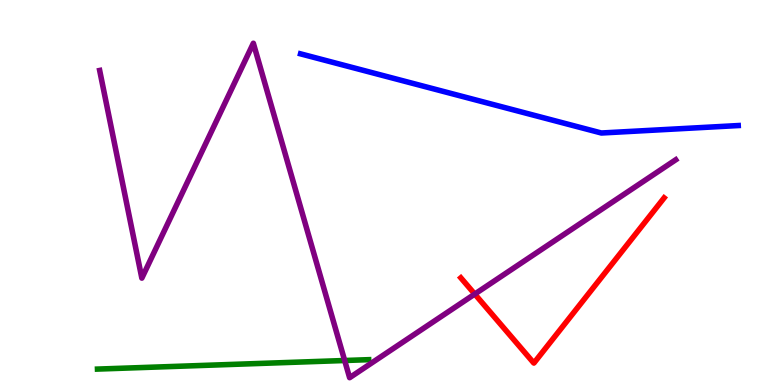[{'lines': ['blue', 'red'], 'intersections': []}, {'lines': ['green', 'red'], 'intersections': []}, {'lines': ['purple', 'red'], 'intersections': [{'x': 6.13, 'y': 2.36}]}, {'lines': ['blue', 'green'], 'intersections': []}, {'lines': ['blue', 'purple'], 'intersections': []}, {'lines': ['green', 'purple'], 'intersections': [{'x': 4.45, 'y': 0.636}]}]